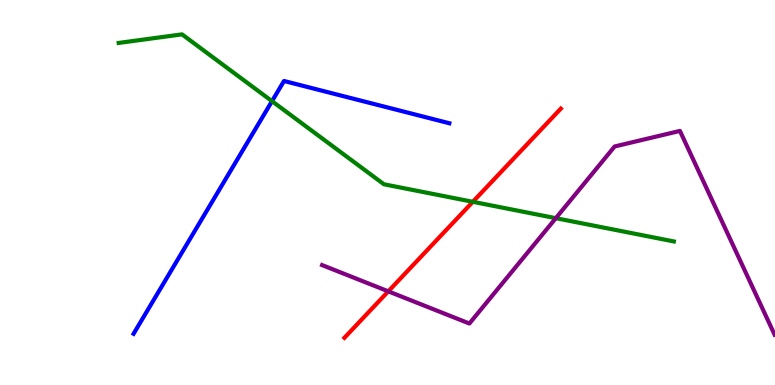[{'lines': ['blue', 'red'], 'intersections': []}, {'lines': ['green', 'red'], 'intersections': [{'x': 6.1, 'y': 4.76}]}, {'lines': ['purple', 'red'], 'intersections': [{'x': 5.01, 'y': 2.43}]}, {'lines': ['blue', 'green'], 'intersections': [{'x': 3.51, 'y': 7.37}]}, {'lines': ['blue', 'purple'], 'intersections': []}, {'lines': ['green', 'purple'], 'intersections': [{'x': 7.17, 'y': 4.33}]}]